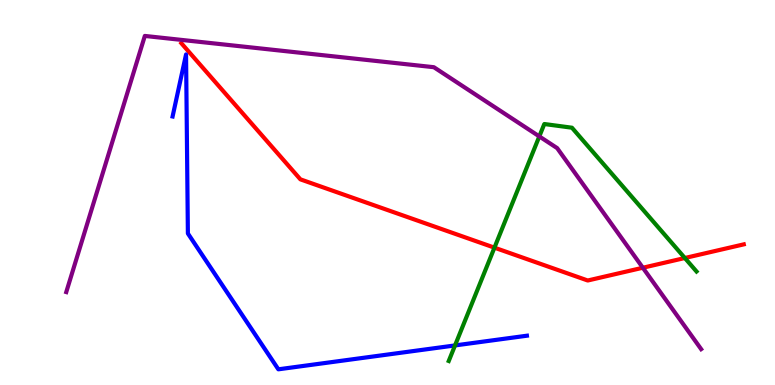[{'lines': ['blue', 'red'], 'intersections': []}, {'lines': ['green', 'red'], 'intersections': [{'x': 6.38, 'y': 3.57}, {'x': 8.84, 'y': 3.3}]}, {'lines': ['purple', 'red'], 'intersections': [{'x': 8.29, 'y': 3.05}]}, {'lines': ['blue', 'green'], 'intersections': [{'x': 5.87, 'y': 1.03}]}, {'lines': ['blue', 'purple'], 'intersections': []}, {'lines': ['green', 'purple'], 'intersections': [{'x': 6.96, 'y': 6.46}]}]